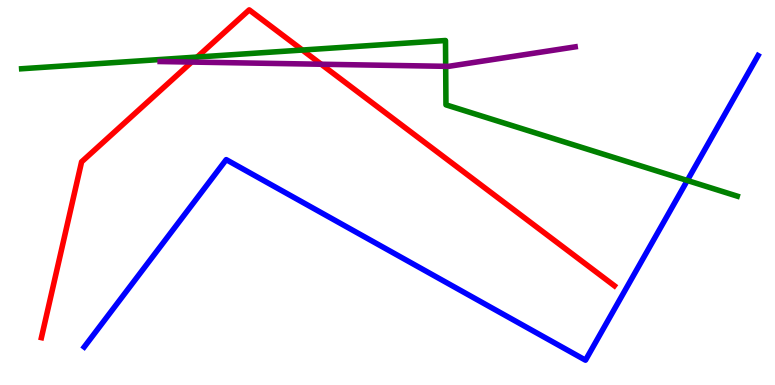[{'lines': ['blue', 'red'], 'intersections': []}, {'lines': ['green', 'red'], 'intersections': [{'x': 2.54, 'y': 8.52}, {'x': 3.9, 'y': 8.7}]}, {'lines': ['purple', 'red'], 'intersections': [{'x': 2.47, 'y': 8.39}, {'x': 4.14, 'y': 8.33}]}, {'lines': ['blue', 'green'], 'intersections': [{'x': 8.87, 'y': 5.31}]}, {'lines': ['blue', 'purple'], 'intersections': []}, {'lines': ['green', 'purple'], 'intersections': [{'x': 5.75, 'y': 8.28}]}]